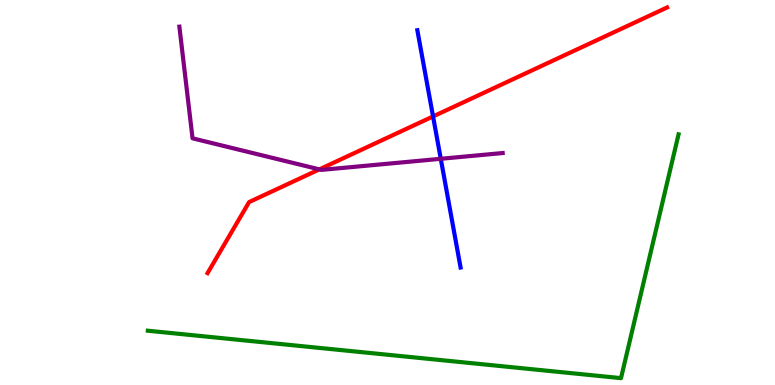[{'lines': ['blue', 'red'], 'intersections': [{'x': 5.59, 'y': 6.98}]}, {'lines': ['green', 'red'], 'intersections': []}, {'lines': ['purple', 'red'], 'intersections': [{'x': 4.12, 'y': 5.6}]}, {'lines': ['blue', 'green'], 'intersections': []}, {'lines': ['blue', 'purple'], 'intersections': [{'x': 5.69, 'y': 5.88}]}, {'lines': ['green', 'purple'], 'intersections': []}]